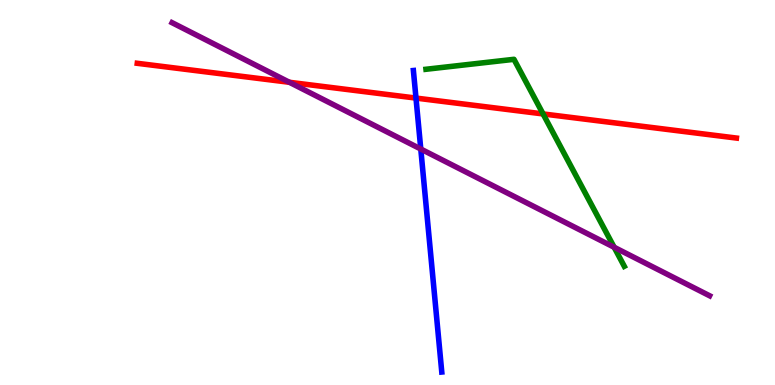[{'lines': ['blue', 'red'], 'intersections': [{'x': 5.37, 'y': 7.45}]}, {'lines': ['green', 'red'], 'intersections': [{'x': 7.01, 'y': 7.04}]}, {'lines': ['purple', 'red'], 'intersections': [{'x': 3.73, 'y': 7.86}]}, {'lines': ['blue', 'green'], 'intersections': []}, {'lines': ['blue', 'purple'], 'intersections': [{'x': 5.43, 'y': 6.13}]}, {'lines': ['green', 'purple'], 'intersections': [{'x': 7.92, 'y': 3.58}]}]